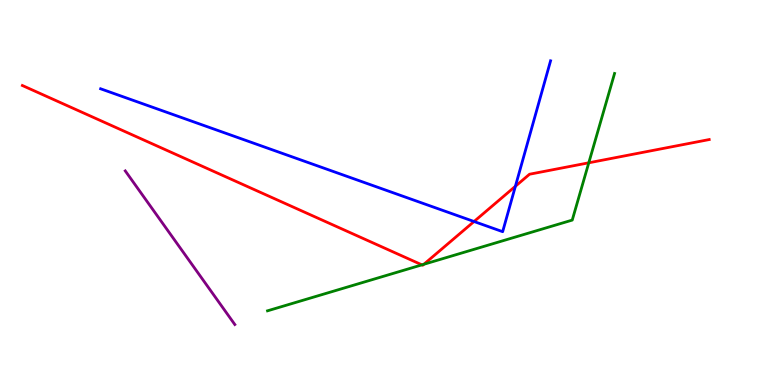[{'lines': ['blue', 'red'], 'intersections': [{'x': 6.12, 'y': 4.25}, {'x': 6.65, 'y': 5.16}]}, {'lines': ['green', 'red'], 'intersections': [{'x': 5.44, 'y': 3.12}, {'x': 5.47, 'y': 3.14}, {'x': 7.6, 'y': 5.77}]}, {'lines': ['purple', 'red'], 'intersections': []}, {'lines': ['blue', 'green'], 'intersections': []}, {'lines': ['blue', 'purple'], 'intersections': []}, {'lines': ['green', 'purple'], 'intersections': []}]